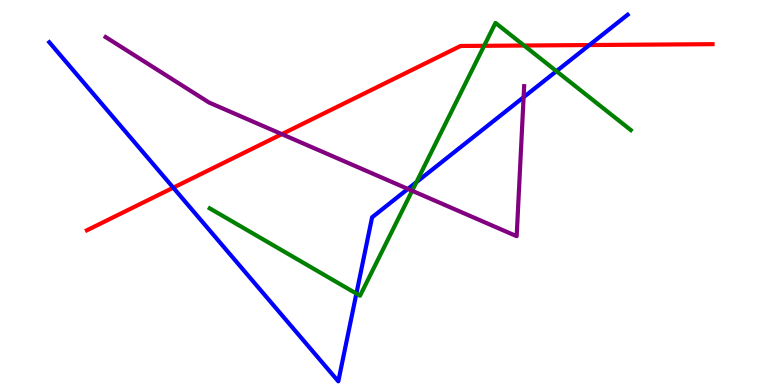[{'lines': ['blue', 'red'], 'intersections': [{'x': 2.24, 'y': 5.12}, {'x': 7.61, 'y': 8.83}]}, {'lines': ['green', 'red'], 'intersections': [{'x': 6.25, 'y': 8.81}, {'x': 6.76, 'y': 8.82}]}, {'lines': ['purple', 'red'], 'intersections': [{'x': 3.64, 'y': 6.52}]}, {'lines': ['blue', 'green'], 'intersections': [{'x': 4.6, 'y': 2.37}, {'x': 5.37, 'y': 5.27}, {'x': 7.18, 'y': 8.15}]}, {'lines': ['blue', 'purple'], 'intersections': [{'x': 5.26, 'y': 5.09}, {'x': 6.76, 'y': 7.48}]}, {'lines': ['green', 'purple'], 'intersections': [{'x': 5.32, 'y': 5.04}]}]